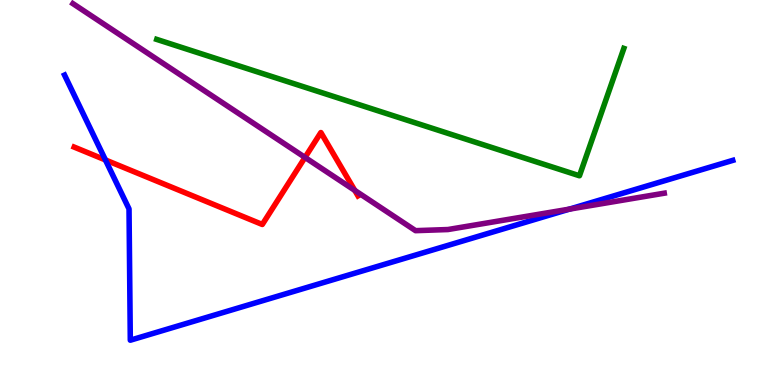[{'lines': ['blue', 'red'], 'intersections': [{'x': 1.36, 'y': 5.85}]}, {'lines': ['green', 'red'], 'intersections': []}, {'lines': ['purple', 'red'], 'intersections': [{'x': 3.94, 'y': 5.91}, {'x': 4.58, 'y': 5.05}]}, {'lines': ['blue', 'green'], 'intersections': []}, {'lines': ['blue', 'purple'], 'intersections': [{'x': 7.35, 'y': 4.57}]}, {'lines': ['green', 'purple'], 'intersections': []}]